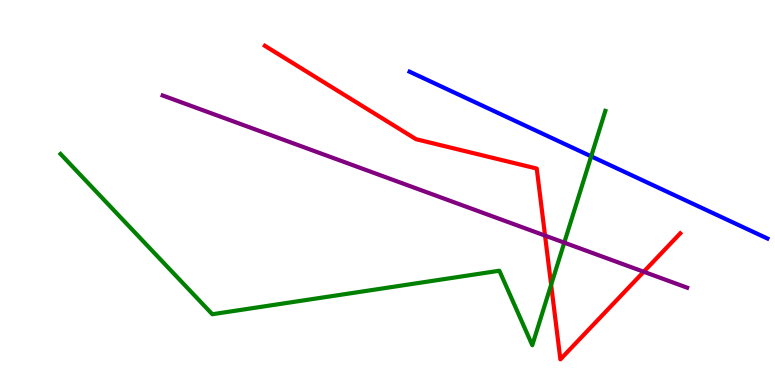[{'lines': ['blue', 'red'], 'intersections': []}, {'lines': ['green', 'red'], 'intersections': [{'x': 7.11, 'y': 2.6}]}, {'lines': ['purple', 'red'], 'intersections': [{'x': 7.03, 'y': 3.88}, {'x': 8.31, 'y': 2.94}]}, {'lines': ['blue', 'green'], 'intersections': [{'x': 7.63, 'y': 5.94}]}, {'lines': ['blue', 'purple'], 'intersections': []}, {'lines': ['green', 'purple'], 'intersections': [{'x': 7.28, 'y': 3.7}]}]